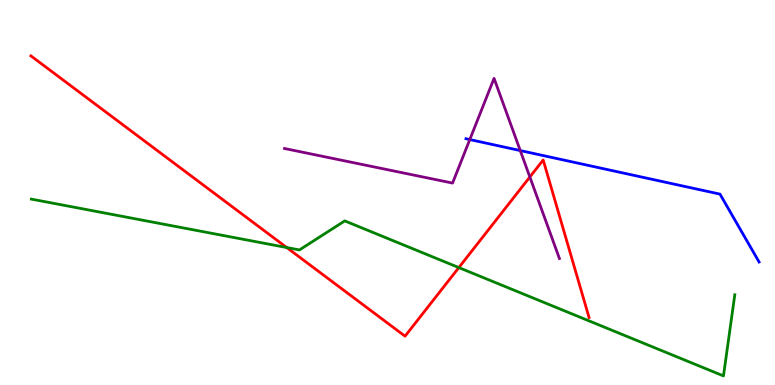[{'lines': ['blue', 'red'], 'intersections': []}, {'lines': ['green', 'red'], 'intersections': [{'x': 3.7, 'y': 3.57}, {'x': 5.92, 'y': 3.05}]}, {'lines': ['purple', 'red'], 'intersections': [{'x': 6.84, 'y': 5.4}]}, {'lines': ['blue', 'green'], 'intersections': []}, {'lines': ['blue', 'purple'], 'intersections': [{'x': 6.06, 'y': 6.37}, {'x': 6.71, 'y': 6.09}]}, {'lines': ['green', 'purple'], 'intersections': []}]